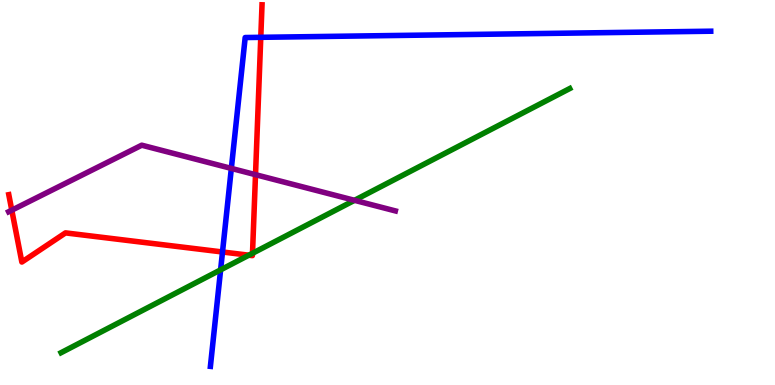[{'lines': ['blue', 'red'], 'intersections': [{'x': 2.87, 'y': 3.45}, {'x': 3.36, 'y': 9.03}]}, {'lines': ['green', 'red'], 'intersections': [{'x': 3.21, 'y': 3.37}, {'x': 3.26, 'y': 3.42}]}, {'lines': ['purple', 'red'], 'intersections': [{'x': 0.152, 'y': 4.54}, {'x': 3.3, 'y': 5.46}]}, {'lines': ['blue', 'green'], 'intersections': [{'x': 2.85, 'y': 2.99}]}, {'lines': ['blue', 'purple'], 'intersections': [{'x': 2.99, 'y': 5.63}]}, {'lines': ['green', 'purple'], 'intersections': [{'x': 4.57, 'y': 4.8}]}]